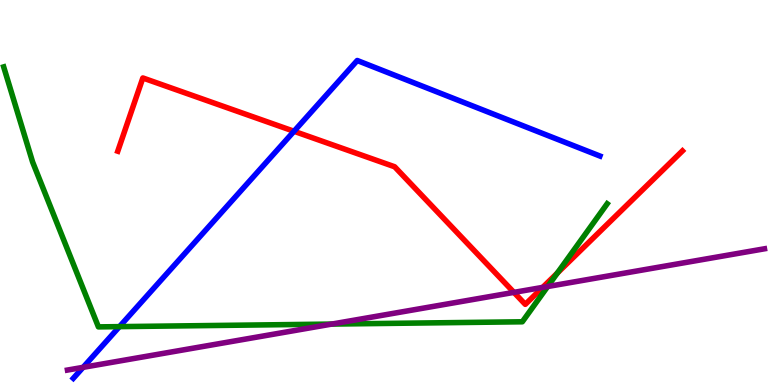[{'lines': ['blue', 'red'], 'intersections': [{'x': 3.79, 'y': 6.59}]}, {'lines': ['green', 'red'], 'intersections': [{'x': 7.19, 'y': 2.91}]}, {'lines': ['purple', 'red'], 'intersections': [{'x': 6.63, 'y': 2.41}, {'x': 7.0, 'y': 2.54}]}, {'lines': ['blue', 'green'], 'intersections': [{'x': 1.54, 'y': 1.52}]}, {'lines': ['blue', 'purple'], 'intersections': [{'x': 1.07, 'y': 0.459}]}, {'lines': ['green', 'purple'], 'intersections': [{'x': 4.28, 'y': 1.58}, {'x': 7.07, 'y': 2.56}]}]